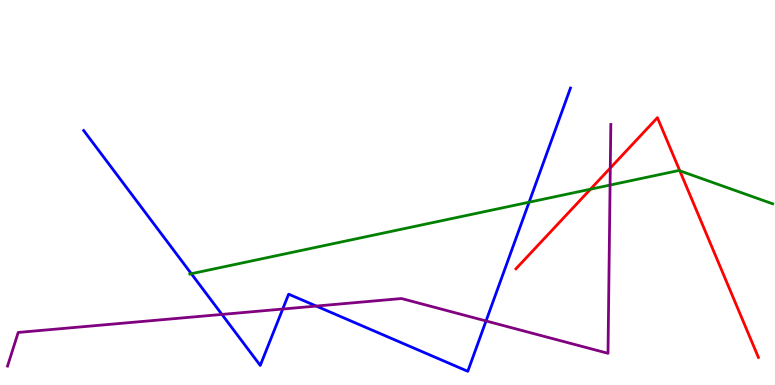[{'lines': ['blue', 'red'], 'intersections': []}, {'lines': ['green', 'red'], 'intersections': [{'x': 7.62, 'y': 5.09}, {'x': 8.77, 'y': 5.56}]}, {'lines': ['purple', 'red'], 'intersections': [{'x': 7.87, 'y': 5.64}]}, {'lines': ['blue', 'green'], 'intersections': [{'x': 2.47, 'y': 2.89}, {'x': 6.83, 'y': 4.75}]}, {'lines': ['blue', 'purple'], 'intersections': [{'x': 2.86, 'y': 1.83}, {'x': 3.65, 'y': 1.97}, {'x': 4.08, 'y': 2.05}, {'x': 6.27, 'y': 1.66}]}, {'lines': ['green', 'purple'], 'intersections': [{'x': 7.87, 'y': 5.19}]}]